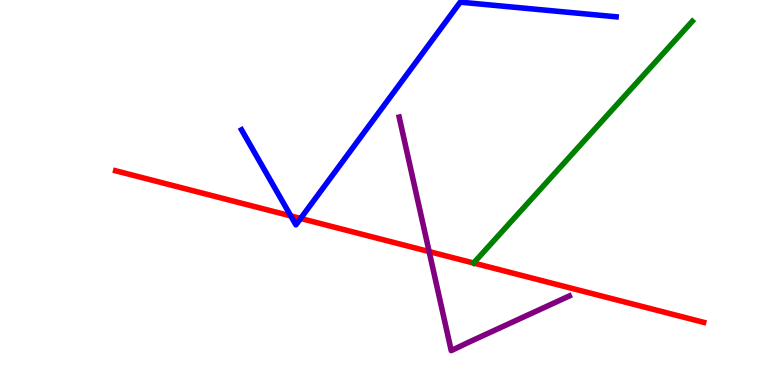[{'lines': ['blue', 'red'], 'intersections': [{'x': 3.75, 'y': 4.39}, {'x': 3.88, 'y': 4.33}]}, {'lines': ['green', 'red'], 'intersections': []}, {'lines': ['purple', 'red'], 'intersections': [{'x': 5.54, 'y': 3.47}]}, {'lines': ['blue', 'green'], 'intersections': []}, {'lines': ['blue', 'purple'], 'intersections': []}, {'lines': ['green', 'purple'], 'intersections': []}]